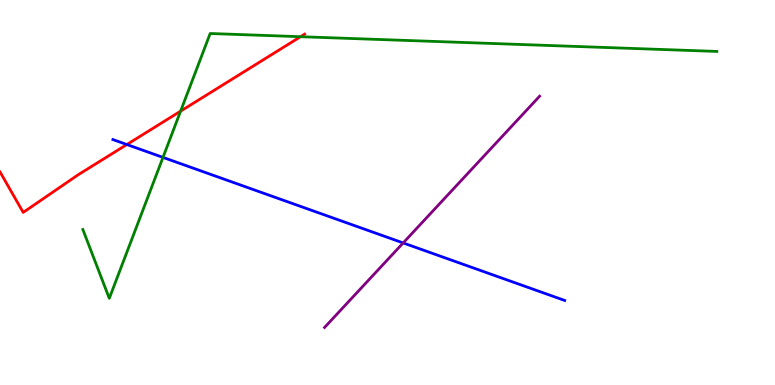[{'lines': ['blue', 'red'], 'intersections': [{'x': 1.64, 'y': 6.25}]}, {'lines': ['green', 'red'], 'intersections': [{'x': 2.33, 'y': 7.11}, {'x': 3.88, 'y': 9.05}]}, {'lines': ['purple', 'red'], 'intersections': []}, {'lines': ['blue', 'green'], 'intersections': [{'x': 2.1, 'y': 5.91}]}, {'lines': ['blue', 'purple'], 'intersections': [{'x': 5.2, 'y': 3.69}]}, {'lines': ['green', 'purple'], 'intersections': []}]